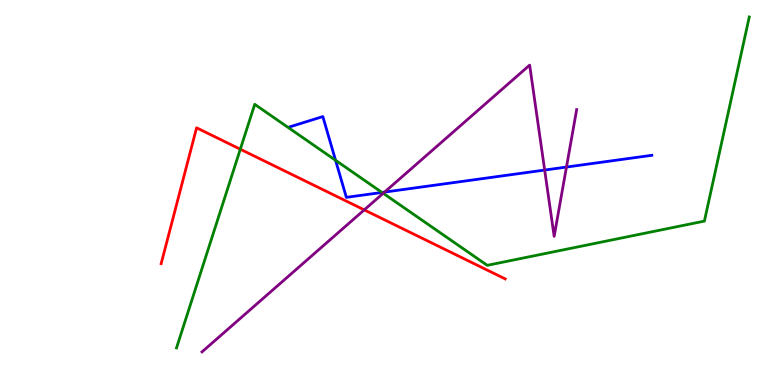[{'lines': ['blue', 'red'], 'intersections': []}, {'lines': ['green', 'red'], 'intersections': [{'x': 3.1, 'y': 6.12}]}, {'lines': ['purple', 'red'], 'intersections': [{'x': 4.7, 'y': 4.55}]}, {'lines': ['blue', 'green'], 'intersections': [{'x': 4.33, 'y': 5.84}, {'x': 4.93, 'y': 5.0}]}, {'lines': ['blue', 'purple'], 'intersections': [{'x': 4.96, 'y': 5.01}, {'x': 7.03, 'y': 5.58}, {'x': 7.31, 'y': 5.66}]}, {'lines': ['green', 'purple'], 'intersections': [{'x': 4.94, 'y': 4.98}]}]